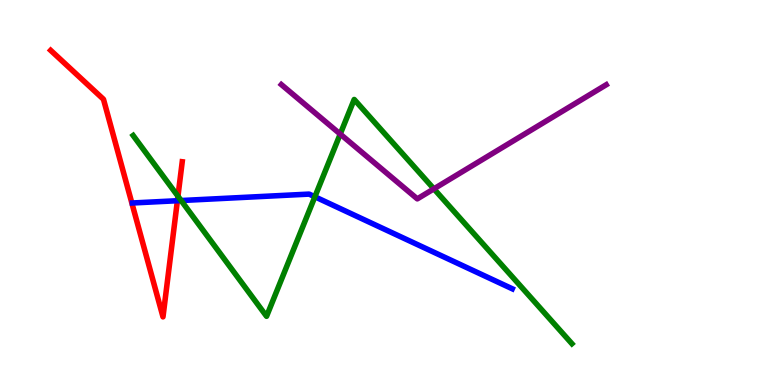[{'lines': ['blue', 'red'], 'intersections': [{'x': 2.29, 'y': 4.79}]}, {'lines': ['green', 'red'], 'intersections': [{'x': 2.3, 'y': 4.9}]}, {'lines': ['purple', 'red'], 'intersections': []}, {'lines': ['blue', 'green'], 'intersections': [{'x': 2.34, 'y': 4.79}, {'x': 4.06, 'y': 4.89}]}, {'lines': ['blue', 'purple'], 'intersections': []}, {'lines': ['green', 'purple'], 'intersections': [{'x': 4.39, 'y': 6.52}, {'x': 5.6, 'y': 5.09}]}]